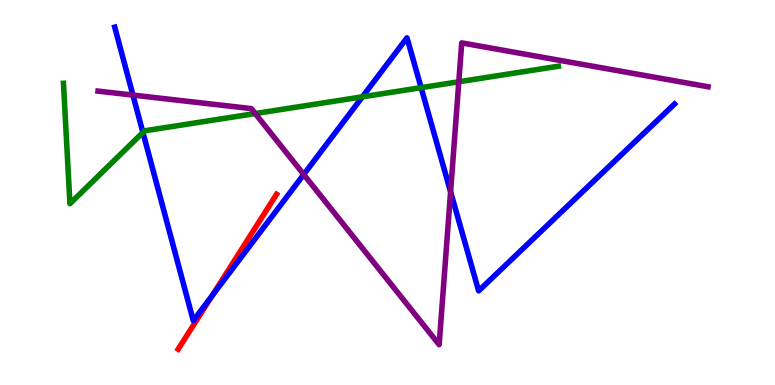[{'lines': ['blue', 'red'], 'intersections': [{'x': 2.74, 'y': 2.32}]}, {'lines': ['green', 'red'], 'intersections': []}, {'lines': ['purple', 'red'], 'intersections': []}, {'lines': ['blue', 'green'], 'intersections': [{'x': 1.84, 'y': 6.56}, {'x': 4.68, 'y': 7.49}, {'x': 5.43, 'y': 7.72}]}, {'lines': ['blue', 'purple'], 'intersections': [{'x': 1.72, 'y': 7.53}, {'x': 3.92, 'y': 5.47}, {'x': 5.81, 'y': 5.02}]}, {'lines': ['green', 'purple'], 'intersections': [{'x': 3.29, 'y': 7.05}, {'x': 5.92, 'y': 7.88}]}]